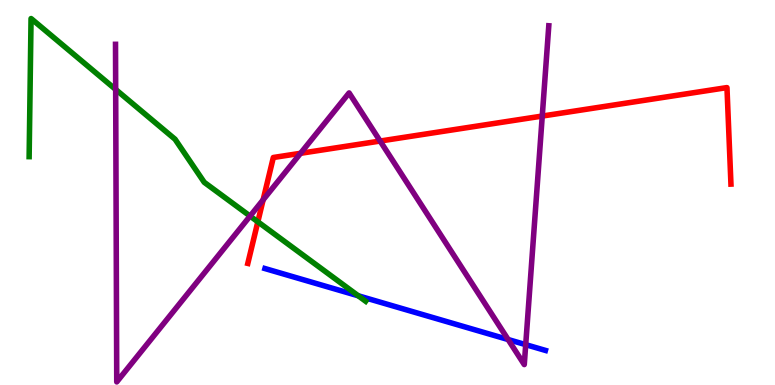[{'lines': ['blue', 'red'], 'intersections': []}, {'lines': ['green', 'red'], 'intersections': [{'x': 3.33, 'y': 4.24}]}, {'lines': ['purple', 'red'], 'intersections': [{'x': 3.4, 'y': 4.81}, {'x': 3.88, 'y': 6.02}, {'x': 4.9, 'y': 6.34}, {'x': 7.0, 'y': 6.99}]}, {'lines': ['blue', 'green'], 'intersections': [{'x': 4.62, 'y': 2.32}]}, {'lines': ['blue', 'purple'], 'intersections': [{'x': 6.56, 'y': 1.18}, {'x': 6.78, 'y': 1.05}]}, {'lines': ['green', 'purple'], 'intersections': [{'x': 1.49, 'y': 7.68}, {'x': 3.23, 'y': 4.39}]}]